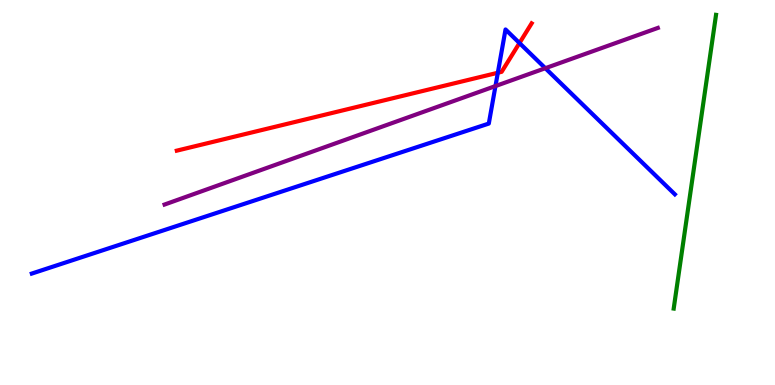[{'lines': ['blue', 'red'], 'intersections': [{'x': 6.42, 'y': 8.11}, {'x': 6.7, 'y': 8.88}]}, {'lines': ['green', 'red'], 'intersections': []}, {'lines': ['purple', 'red'], 'intersections': []}, {'lines': ['blue', 'green'], 'intersections': []}, {'lines': ['blue', 'purple'], 'intersections': [{'x': 6.39, 'y': 7.76}, {'x': 7.04, 'y': 8.23}]}, {'lines': ['green', 'purple'], 'intersections': []}]